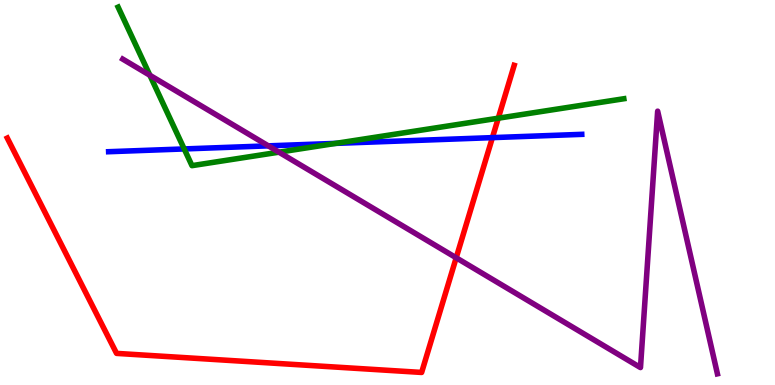[{'lines': ['blue', 'red'], 'intersections': [{'x': 6.35, 'y': 6.43}]}, {'lines': ['green', 'red'], 'intersections': [{'x': 6.43, 'y': 6.93}]}, {'lines': ['purple', 'red'], 'intersections': [{'x': 5.89, 'y': 3.3}]}, {'lines': ['blue', 'green'], 'intersections': [{'x': 2.38, 'y': 6.13}, {'x': 4.33, 'y': 6.28}]}, {'lines': ['blue', 'purple'], 'intersections': [{'x': 3.46, 'y': 6.21}]}, {'lines': ['green', 'purple'], 'intersections': [{'x': 1.93, 'y': 8.04}, {'x': 3.6, 'y': 6.05}]}]